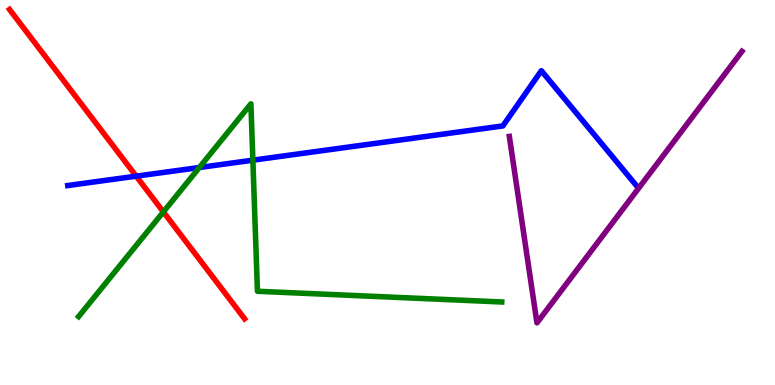[{'lines': ['blue', 'red'], 'intersections': [{'x': 1.76, 'y': 5.42}]}, {'lines': ['green', 'red'], 'intersections': [{'x': 2.11, 'y': 4.5}]}, {'lines': ['purple', 'red'], 'intersections': []}, {'lines': ['blue', 'green'], 'intersections': [{'x': 2.57, 'y': 5.65}, {'x': 3.26, 'y': 5.84}]}, {'lines': ['blue', 'purple'], 'intersections': []}, {'lines': ['green', 'purple'], 'intersections': []}]